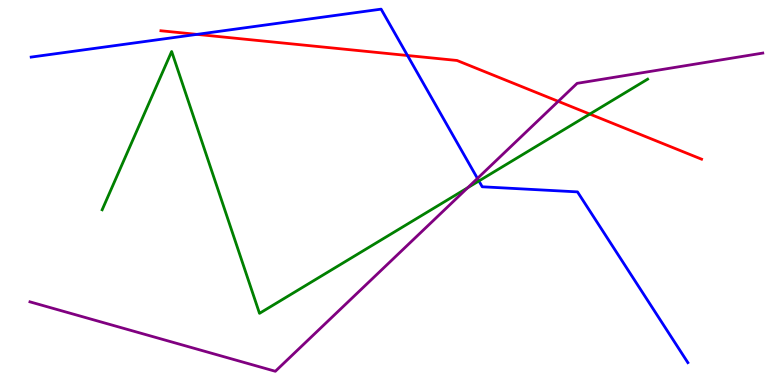[{'lines': ['blue', 'red'], 'intersections': [{'x': 2.54, 'y': 9.11}, {'x': 5.26, 'y': 8.56}]}, {'lines': ['green', 'red'], 'intersections': [{'x': 7.61, 'y': 7.04}]}, {'lines': ['purple', 'red'], 'intersections': [{'x': 7.2, 'y': 7.37}]}, {'lines': ['blue', 'green'], 'intersections': [{'x': 6.18, 'y': 5.3}]}, {'lines': ['blue', 'purple'], 'intersections': [{'x': 6.16, 'y': 5.37}]}, {'lines': ['green', 'purple'], 'intersections': [{'x': 6.04, 'y': 5.12}]}]